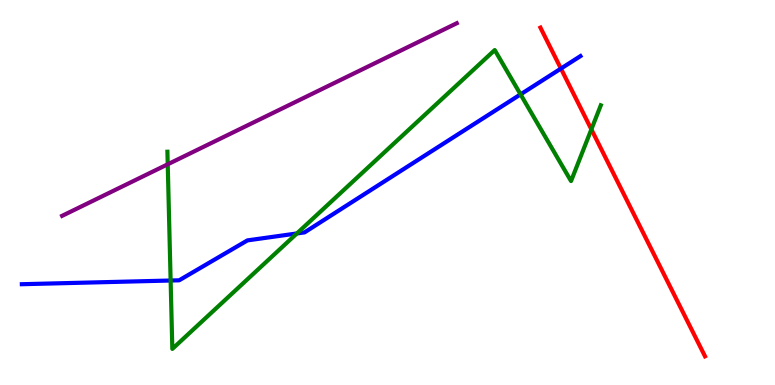[{'lines': ['blue', 'red'], 'intersections': [{'x': 7.24, 'y': 8.22}]}, {'lines': ['green', 'red'], 'intersections': [{'x': 7.63, 'y': 6.64}]}, {'lines': ['purple', 'red'], 'intersections': []}, {'lines': ['blue', 'green'], 'intersections': [{'x': 2.2, 'y': 2.71}, {'x': 3.83, 'y': 3.94}, {'x': 6.72, 'y': 7.55}]}, {'lines': ['blue', 'purple'], 'intersections': []}, {'lines': ['green', 'purple'], 'intersections': [{'x': 2.16, 'y': 5.73}]}]